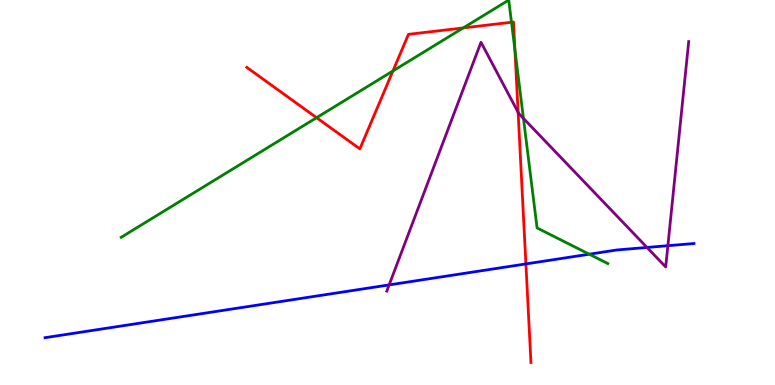[{'lines': ['blue', 'red'], 'intersections': [{'x': 6.79, 'y': 3.14}]}, {'lines': ['green', 'red'], 'intersections': [{'x': 4.09, 'y': 6.94}, {'x': 5.07, 'y': 8.16}, {'x': 5.98, 'y': 9.28}, {'x': 6.6, 'y': 9.42}, {'x': 6.64, 'y': 8.71}]}, {'lines': ['purple', 'red'], 'intersections': [{'x': 6.69, 'y': 7.08}]}, {'lines': ['blue', 'green'], 'intersections': [{'x': 7.6, 'y': 3.4}]}, {'lines': ['blue', 'purple'], 'intersections': [{'x': 5.02, 'y': 2.6}, {'x': 8.35, 'y': 3.57}, {'x': 8.62, 'y': 3.62}]}, {'lines': ['green', 'purple'], 'intersections': [{'x': 6.75, 'y': 6.92}]}]